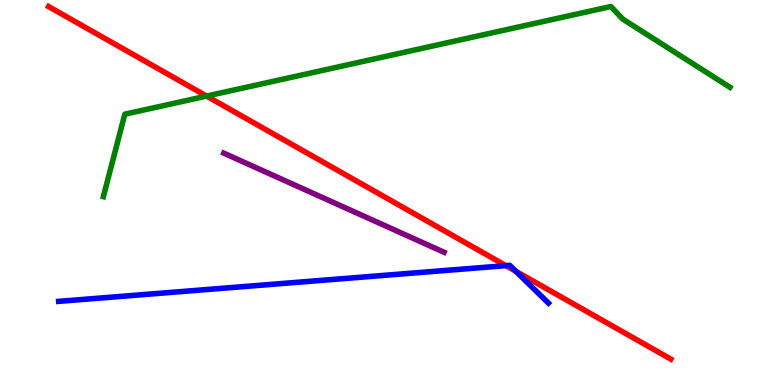[{'lines': ['blue', 'red'], 'intersections': [{'x': 6.53, 'y': 3.1}, {'x': 6.66, 'y': 2.95}]}, {'lines': ['green', 'red'], 'intersections': [{'x': 2.67, 'y': 7.5}]}, {'lines': ['purple', 'red'], 'intersections': []}, {'lines': ['blue', 'green'], 'intersections': []}, {'lines': ['blue', 'purple'], 'intersections': []}, {'lines': ['green', 'purple'], 'intersections': []}]